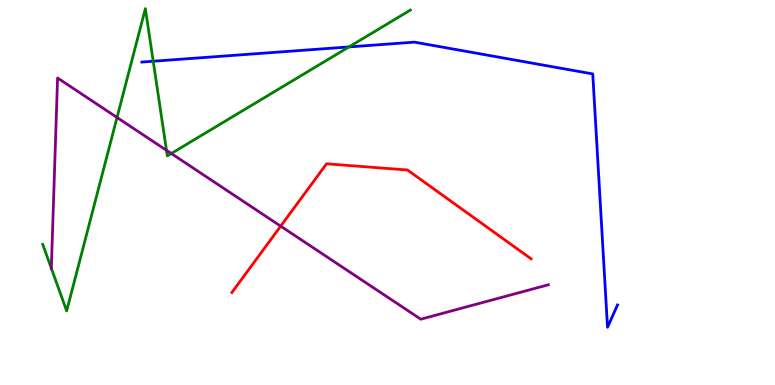[{'lines': ['blue', 'red'], 'intersections': []}, {'lines': ['green', 'red'], 'intersections': []}, {'lines': ['purple', 'red'], 'intersections': [{'x': 3.62, 'y': 4.13}]}, {'lines': ['blue', 'green'], 'intersections': [{'x': 1.98, 'y': 8.41}, {'x': 4.5, 'y': 8.78}]}, {'lines': ['blue', 'purple'], 'intersections': []}, {'lines': ['green', 'purple'], 'intersections': [{'x': 0.662, 'y': 3.03}, {'x': 1.51, 'y': 6.95}, {'x': 2.15, 'y': 6.1}, {'x': 2.21, 'y': 6.01}]}]